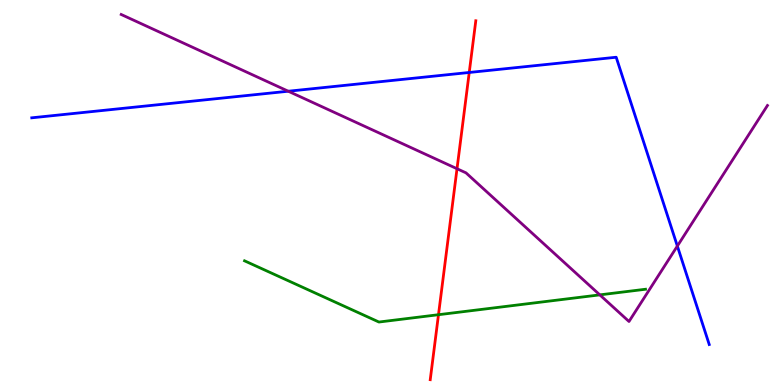[{'lines': ['blue', 'red'], 'intersections': [{'x': 6.05, 'y': 8.12}]}, {'lines': ['green', 'red'], 'intersections': [{'x': 5.66, 'y': 1.83}]}, {'lines': ['purple', 'red'], 'intersections': [{'x': 5.9, 'y': 5.62}]}, {'lines': ['blue', 'green'], 'intersections': []}, {'lines': ['blue', 'purple'], 'intersections': [{'x': 3.72, 'y': 7.63}, {'x': 8.74, 'y': 3.61}]}, {'lines': ['green', 'purple'], 'intersections': [{'x': 7.74, 'y': 2.34}]}]